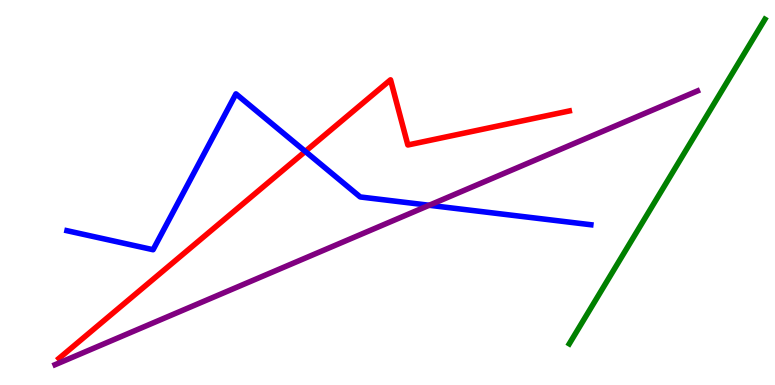[{'lines': ['blue', 'red'], 'intersections': [{'x': 3.94, 'y': 6.07}]}, {'lines': ['green', 'red'], 'intersections': []}, {'lines': ['purple', 'red'], 'intersections': []}, {'lines': ['blue', 'green'], 'intersections': []}, {'lines': ['blue', 'purple'], 'intersections': [{'x': 5.54, 'y': 4.67}]}, {'lines': ['green', 'purple'], 'intersections': []}]